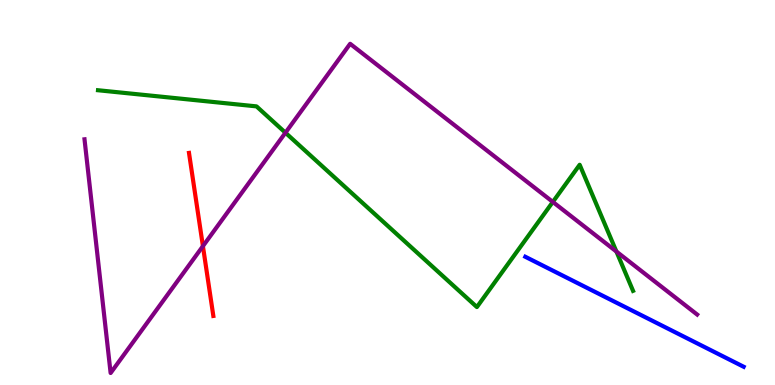[{'lines': ['blue', 'red'], 'intersections': []}, {'lines': ['green', 'red'], 'intersections': []}, {'lines': ['purple', 'red'], 'intersections': [{'x': 2.62, 'y': 3.61}]}, {'lines': ['blue', 'green'], 'intersections': []}, {'lines': ['blue', 'purple'], 'intersections': []}, {'lines': ['green', 'purple'], 'intersections': [{'x': 3.68, 'y': 6.55}, {'x': 7.13, 'y': 4.75}, {'x': 7.95, 'y': 3.47}]}]